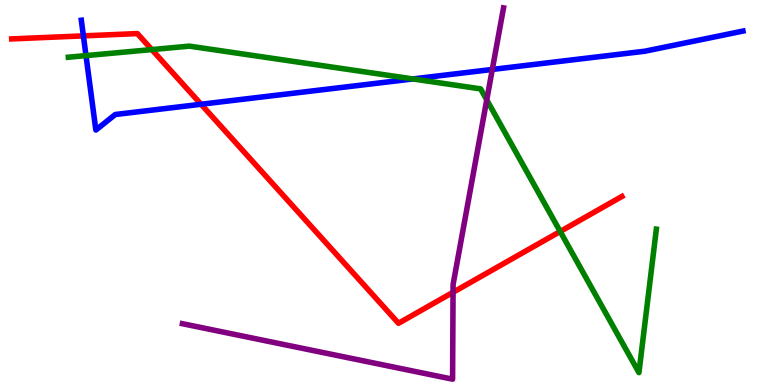[{'lines': ['blue', 'red'], 'intersections': [{'x': 1.08, 'y': 9.07}, {'x': 2.59, 'y': 7.29}]}, {'lines': ['green', 'red'], 'intersections': [{'x': 1.96, 'y': 8.71}, {'x': 7.23, 'y': 3.99}]}, {'lines': ['purple', 'red'], 'intersections': [{'x': 5.85, 'y': 2.41}]}, {'lines': ['blue', 'green'], 'intersections': [{'x': 1.11, 'y': 8.56}, {'x': 5.33, 'y': 7.95}]}, {'lines': ['blue', 'purple'], 'intersections': [{'x': 6.35, 'y': 8.2}]}, {'lines': ['green', 'purple'], 'intersections': [{'x': 6.28, 'y': 7.41}]}]